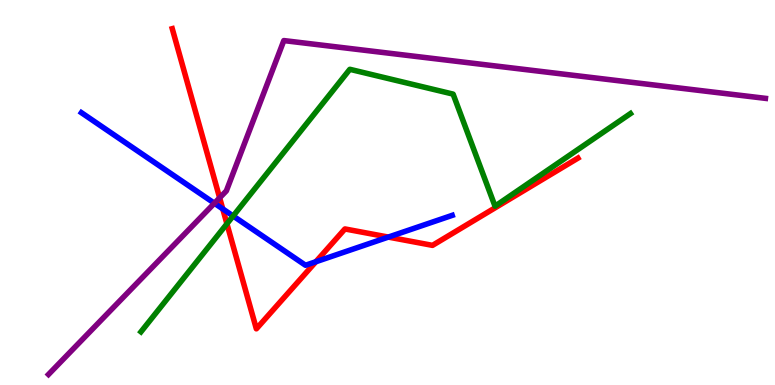[{'lines': ['blue', 'red'], 'intersections': [{'x': 2.87, 'y': 4.57}, {'x': 4.08, 'y': 3.2}, {'x': 5.01, 'y': 3.84}]}, {'lines': ['green', 'red'], 'intersections': [{'x': 2.93, 'y': 4.19}]}, {'lines': ['purple', 'red'], 'intersections': [{'x': 2.83, 'y': 4.86}]}, {'lines': ['blue', 'green'], 'intersections': [{'x': 3.01, 'y': 4.39}]}, {'lines': ['blue', 'purple'], 'intersections': [{'x': 2.77, 'y': 4.72}]}, {'lines': ['green', 'purple'], 'intersections': []}]